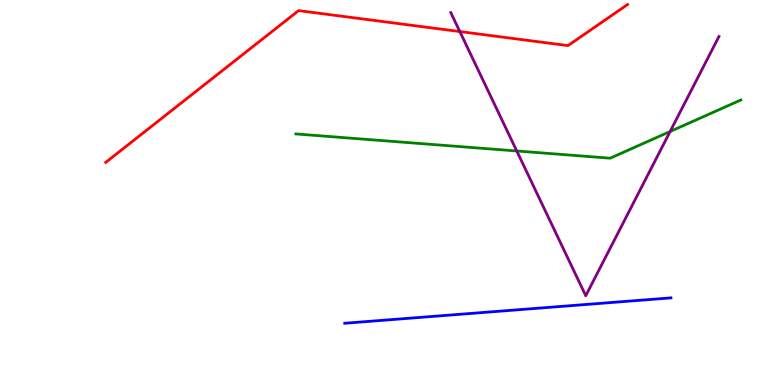[{'lines': ['blue', 'red'], 'intersections': []}, {'lines': ['green', 'red'], 'intersections': []}, {'lines': ['purple', 'red'], 'intersections': [{'x': 5.93, 'y': 9.18}]}, {'lines': ['blue', 'green'], 'intersections': []}, {'lines': ['blue', 'purple'], 'intersections': []}, {'lines': ['green', 'purple'], 'intersections': [{'x': 6.67, 'y': 6.08}, {'x': 8.65, 'y': 6.58}]}]